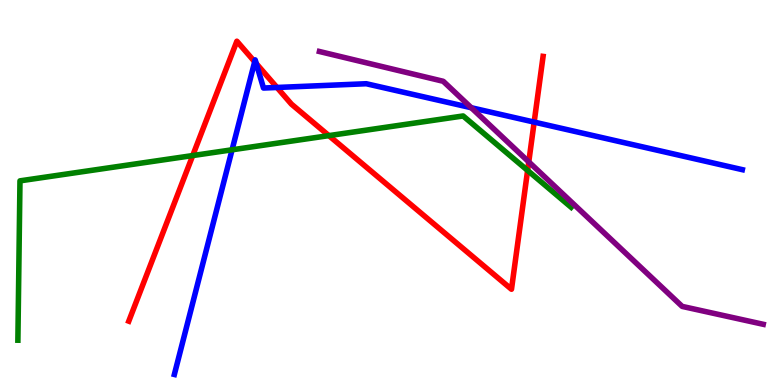[{'lines': ['blue', 'red'], 'intersections': [{'x': 3.29, 'y': 8.4}, {'x': 3.31, 'y': 8.35}, {'x': 3.57, 'y': 7.73}, {'x': 6.89, 'y': 6.83}]}, {'lines': ['green', 'red'], 'intersections': [{'x': 2.49, 'y': 5.96}, {'x': 4.24, 'y': 6.48}, {'x': 6.81, 'y': 5.57}]}, {'lines': ['purple', 'red'], 'intersections': [{'x': 6.82, 'y': 5.8}]}, {'lines': ['blue', 'green'], 'intersections': [{'x': 2.99, 'y': 6.11}]}, {'lines': ['blue', 'purple'], 'intersections': [{'x': 6.08, 'y': 7.2}]}, {'lines': ['green', 'purple'], 'intersections': []}]